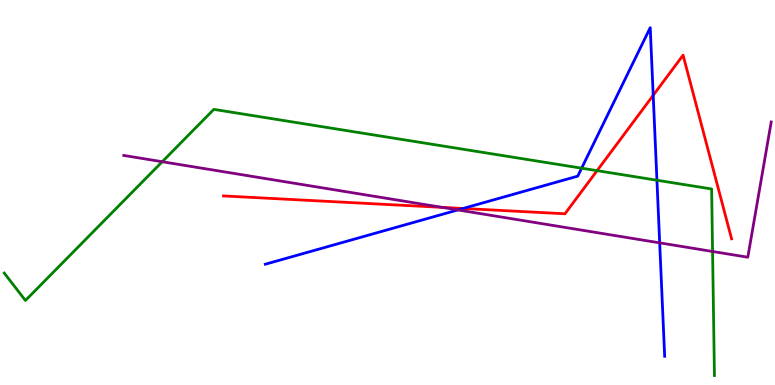[{'lines': ['blue', 'red'], 'intersections': [{'x': 5.98, 'y': 4.59}, {'x': 8.43, 'y': 7.52}]}, {'lines': ['green', 'red'], 'intersections': [{'x': 7.7, 'y': 5.57}]}, {'lines': ['purple', 'red'], 'intersections': [{'x': 5.7, 'y': 4.61}]}, {'lines': ['blue', 'green'], 'intersections': [{'x': 7.51, 'y': 5.63}, {'x': 8.48, 'y': 5.32}]}, {'lines': ['blue', 'purple'], 'intersections': [{'x': 5.91, 'y': 4.55}, {'x': 8.51, 'y': 3.69}]}, {'lines': ['green', 'purple'], 'intersections': [{'x': 2.09, 'y': 5.8}, {'x': 9.19, 'y': 3.47}]}]